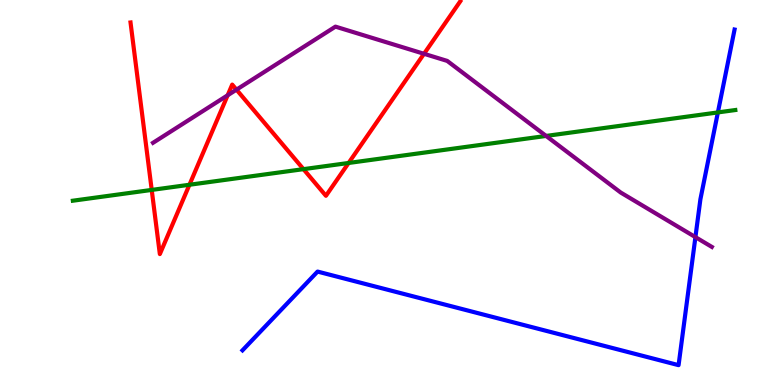[{'lines': ['blue', 'red'], 'intersections': []}, {'lines': ['green', 'red'], 'intersections': [{'x': 1.96, 'y': 5.07}, {'x': 2.44, 'y': 5.2}, {'x': 3.92, 'y': 5.61}, {'x': 4.5, 'y': 5.77}]}, {'lines': ['purple', 'red'], 'intersections': [{'x': 2.94, 'y': 7.53}, {'x': 3.05, 'y': 7.67}, {'x': 5.47, 'y': 8.6}]}, {'lines': ['blue', 'green'], 'intersections': [{'x': 9.26, 'y': 7.08}]}, {'lines': ['blue', 'purple'], 'intersections': [{'x': 8.97, 'y': 3.84}]}, {'lines': ['green', 'purple'], 'intersections': [{'x': 7.05, 'y': 6.47}]}]